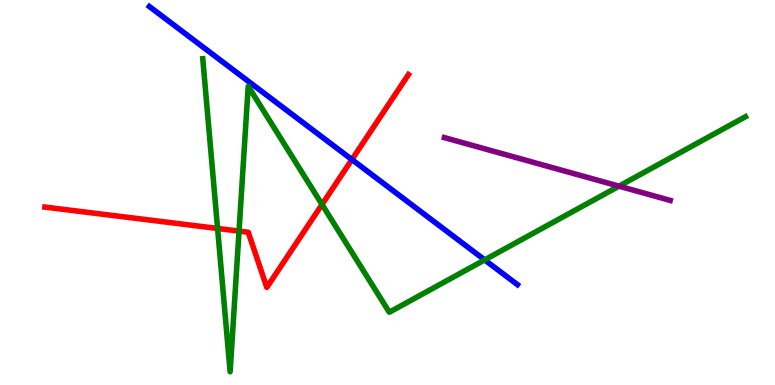[{'lines': ['blue', 'red'], 'intersections': [{'x': 4.54, 'y': 5.86}]}, {'lines': ['green', 'red'], 'intersections': [{'x': 2.81, 'y': 4.07}, {'x': 3.08, 'y': 4.0}, {'x': 4.16, 'y': 4.69}]}, {'lines': ['purple', 'red'], 'intersections': []}, {'lines': ['blue', 'green'], 'intersections': [{'x': 6.25, 'y': 3.25}]}, {'lines': ['blue', 'purple'], 'intersections': []}, {'lines': ['green', 'purple'], 'intersections': [{'x': 7.99, 'y': 5.16}]}]